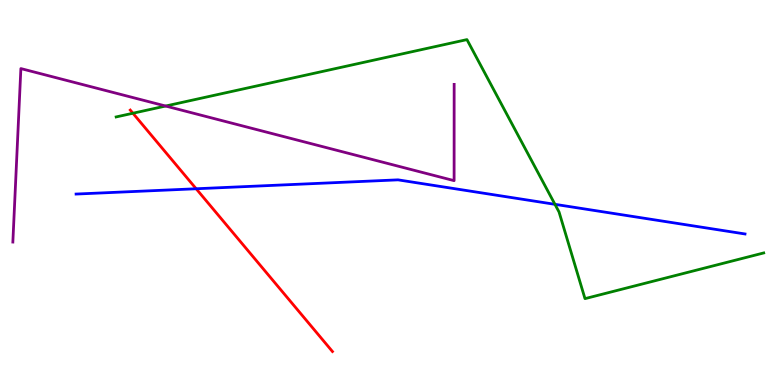[{'lines': ['blue', 'red'], 'intersections': [{'x': 2.53, 'y': 5.1}]}, {'lines': ['green', 'red'], 'intersections': [{'x': 1.72, 'y': 7.06}]}, {'lines': ['purple', 'red'], 'intersections': []}, {'lines': ['blue', 'green'], 'intersections': [{'x': 7.16, 'y': 4.69}]}, {'lines': ['blue', 'purple'], 'intersections': []}, {'lines': ['green', 'purple'], 'intersections': [{'x': 2.14, 'y': 7.25}]}]